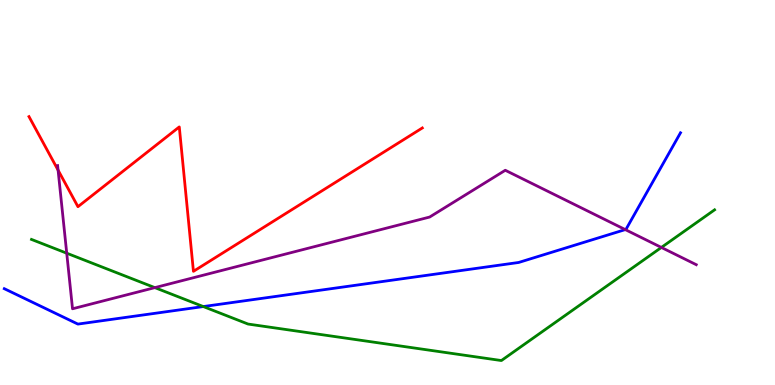[{'lines': ['blue', 'red'], 'intersections': []}, {'lines': ['green', 'red'], 'intersections': []}, {'lines': ['purple', 'red'], 'intersections': [{'x': 0.749, 'y': 5.58}]}, {'lines': ['blue', 'green'], 'intersections': [{'x': 2.62, 'y': 2.04}]}, {'lines': ['blue', 'purple'], 'intersections': [{'x': 8.07, 'y': 4.04}]}, {'lines': ['green', 'purple'], 'intersections': [{'x': 0.861, 'y': 3.42}, {'x': 2.0, 'y': 2.53}, {'x': 8.53, 'y': 3.57}]}]